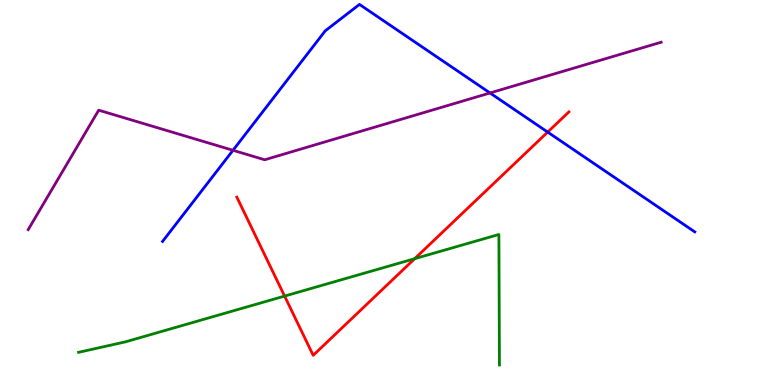[{'lines': ['blue', 'red'], 'intersections': [{'x': 7.07, 'y': 6.57}]}, {'lines': ['green', 'red'], 'intersections': [{'x': 3.67, 'y': 2.31}, {'x': 5.35, 'y': 3.28}]}, {'lines': ['purple', 'red'], 'intersections': []}, {'lines': ['blue', 'green'], 'intersections': []}, {'lines': ['blue', 'purple'], 'intersections': [{'x': 3.01, 'y': 6.1}, {'x': 6.32, 'y': 7.59}]}, {'lines': ['green', 'purple'], 'intersections': []}]